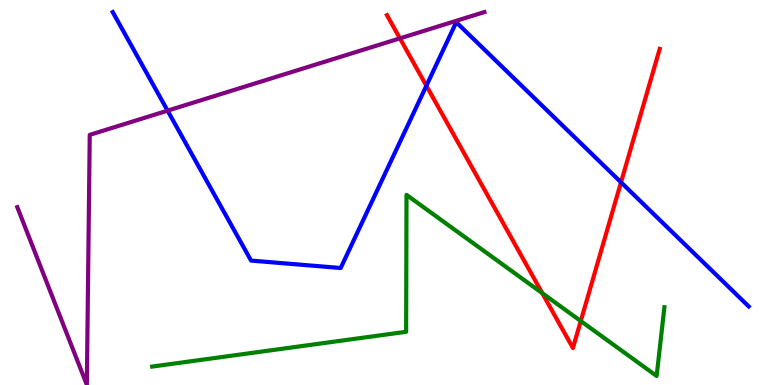[{'lines': ['blue', 'red'], 'intersections': [{'x': 5.5, 'y': 7.77}, {'x': 8.01, 'y': 5.26}]}, {'lines': ['green', 'red'], 'intersections': [{'x': 7.0, 'y': 2.39}, {'x': 7.49, 'y': 1.66}]}, {'lines': ['purple', 'red'], 'intersections': [{'x': 5.16, 'y': 9.0}]}, {'lines': ['blue', 'green'], 'intersections': []}, {'lines': ['blue', 'purple'], 'intersections': [{'x': 2.16, 'y': 7.13}]}, {'lines': ['green', 'purple'], 'intersections': []}]